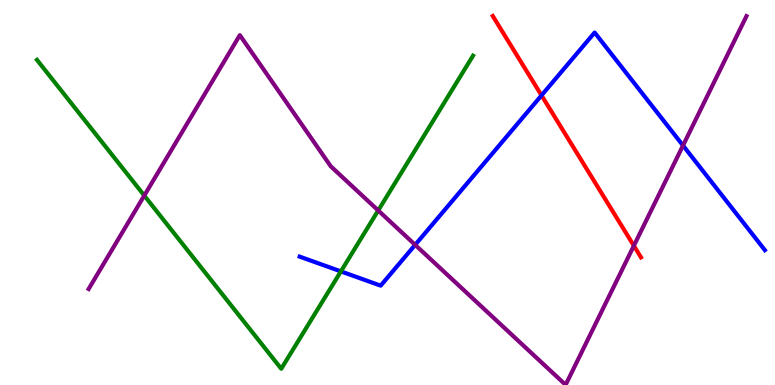[{'lines': ['blue', 'red'], 'intersections': [{'x': 6.99, 'y': 7.52}]}, {'lines': ['green', 'red'], 'intersections': []}, {'lines': ['purple', 'red'], 'intersections': [{'x': 8.18, 'y': 3.62}]}, {'lines': ['blue', 'green'], 'intersections': [{'x': 4.4, 'y': 2.95}]}, {'lines': ['blue', 'purple'], 'intersections': [{'x': 5.36, 'y': 3.64}, {'x': 8.81, 'y': 6.22}]}, {'lines': ['green', 'purple'], 'intersections': [{'x': 1.86, 'y': 4.92}, {'x': 4.88, 'y': 4.53}]}]